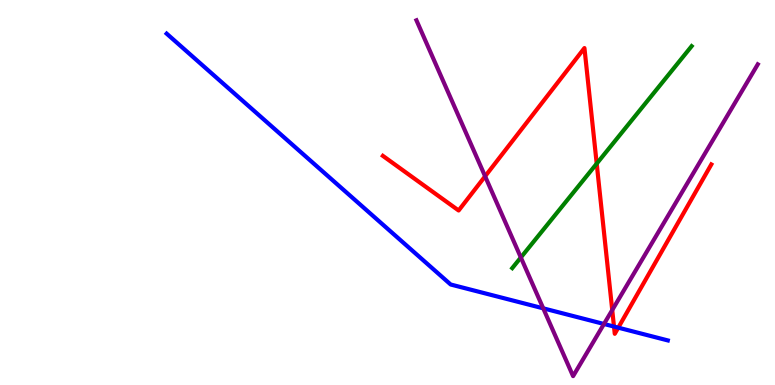[{'lines': ['blue', 'red'], 'intersections': [{'x': 7.92, 'y': 1.52}, {'x': 7.98, 'y': 1.49}]}, {'lines': ['green', 'red'], 'intersections': [{'x': 7.7, 'y': 5.75}]}, {'lines': ['purple', 'red'], 'intersections': [{'x': 6.26, 'y': 5.42}, {'x': 7.9, 'y': 1.95}]}, {'lines': ['blue', 'green'], 'intersections': []}, {'lines': ['blue', 'purple'], 'intersections': [{'x': 7.01, 'y': 1.99}, {'x': 7.79, 'y': 1.58}]}, {'lines': ['green', 'purple'], 'intersections': [{'x': 6.72, 'y': 3.31}]}]